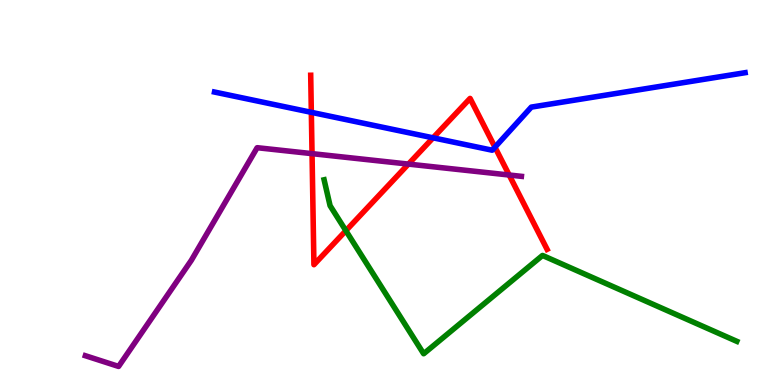[{'lines': ['blue', 'red'], 'intersections': [{'x': 4.02, 'y': 7.08}, {'x': 5.59, 'y': 6.42}, {'x': 6.39, 'y': 6.18}]}, {'lines': ['green', 'red'], 'intersections': [{'x': 4.46, 'y': 4.01}]}, {'lines': ['purple', 'red'], 'intersections': [{'x': 4.03, 'y': 6.01}, {'x': 5.27, 'y': 5.74}, {'x': 6.57, 'y': 5.45}]}, {'lines': ['blue', 'green'], 'intersections': []}, {'lines': ['blue', 'purple'], 'intersections': []}, {'lines': ['green', 'purple'], 'intersections': []}]